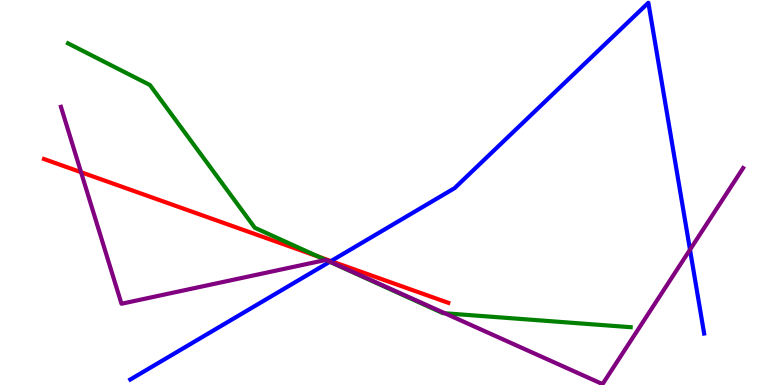[{'lines': ['blue', 'red'], 'intersections': [{'x': 4.27, 'y': 3.22}]}, {'lines': ['green', 'red'], 'intersections': [{'x': 4.11, 'y': 3.34}]}, {'lines': ['purple', 'red'], 'intersections': [{'x': 1.05, 'y': 5.53}]}, {'lines': ['blue', 'green'], 'intersections': [{'x': 4.26, 'y': 3.2}]}, {'lines': ['blue', 'purple'], 'intersections': [{'x': 4.26, 'y': 3.2}, {'x': 8.9, 'y': 3.51}]}, {'lines': ['green', 'purple'], 'intersections': [{'x': 4.2, 'y': 3.25}, {'x': 5.74, 'y': 1.86}]}]